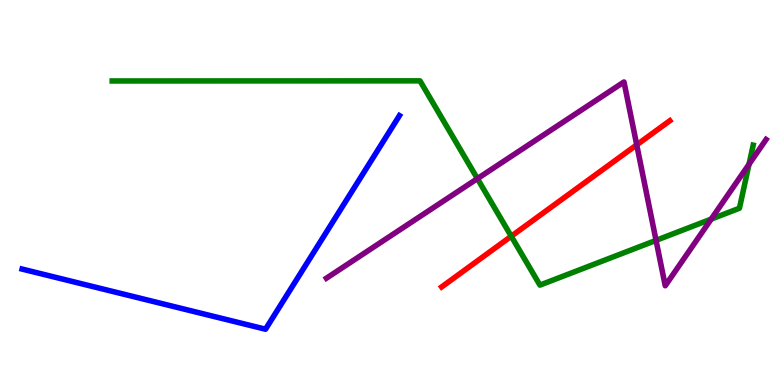[{'lines': ['blue', 'red'], 'intersections': []}, {'lines': ['green', 'red'], 'intersections': [{'x': 6.6, 'y': 3.86}]}, {'lines': ['purple', 'red'], 'intersections': [{'x': 8.22, 'y': 6.24}]}, {'lines': ['blue', 'green'], 'intersections': []}, {'lines': ['blue', 'purple'], 'intersections': []}, {'lines': ['green', 'purple'], 'intersections': [{'x': 6.16, 'y': 5.36}, {'x': 8.47, 'y': 3.76}, {'x': 9.18, 'y': 4.31}, {'x': 9.66, 'y': 5.73}]}]